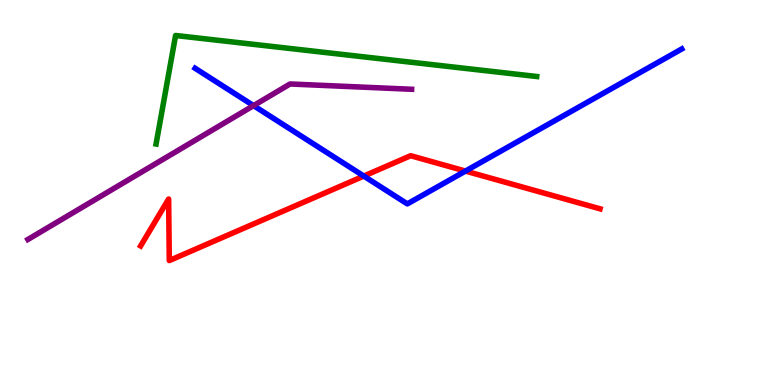[{'lines': ['blue', 'red'], 'intersections': [{'x': 4.69, 'y': 5.43}, {'x': 6.01, 'y': 5.56}]}, {'lines': ['green', 'red'], 'intersections': []}, {'lines': ['purple', 'red'], 'intersections': []}, {'lines': ['blue', 'green'], 'intersections': []}, {'lines': ['blue', 'purple'], 'intersections': [{'x': 3.27, 'y': 7.26}]}, {'lines': ['green', 'purple'], 'intersections': []}]